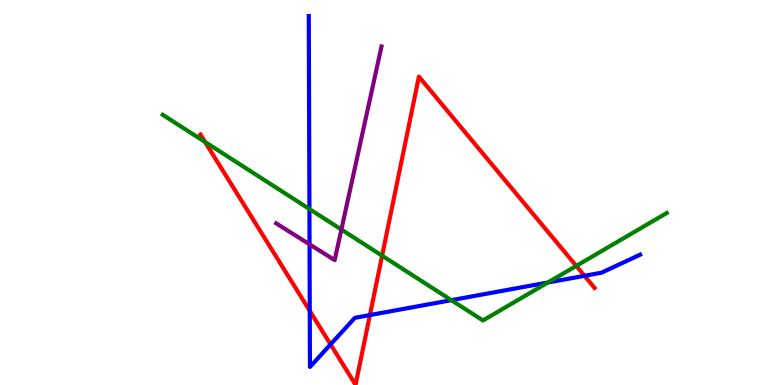[{'lines': ['blue', 'red'], 'intersections': [{'x': 4.0, 'y': 1.93}, {'x': 4.27, 'y': 1.05}, {'x': 4.77, 'y': 1.82}, {'x': 7.54, 'y': 2.84}]}, {'lines': ['green', 'red'], 'intersections': [{'x': 2.65, 'y': 6.31}, {'x': 4.93, 'y': 3.36}, {'x': 7.44, 'y': 3.09}]}, {'lines': ['purple', 'red'], 'intersections': []}, {'lines': ['blue', 'green'], 'intersections': [{'x': 3.99, 'y': 4.57}, {'x': 5.82, 'y': 2.2}, {'x': 7.07, 'y': 2.66}]}, {'lines': ['blue', 'purple'], 'intersections': [{'x': 3.99, 'y': 3.65}]}, {'lines': ['green', 'purple'], 'intersections': [{'x': 4.4, 'y': 4.04}]}]